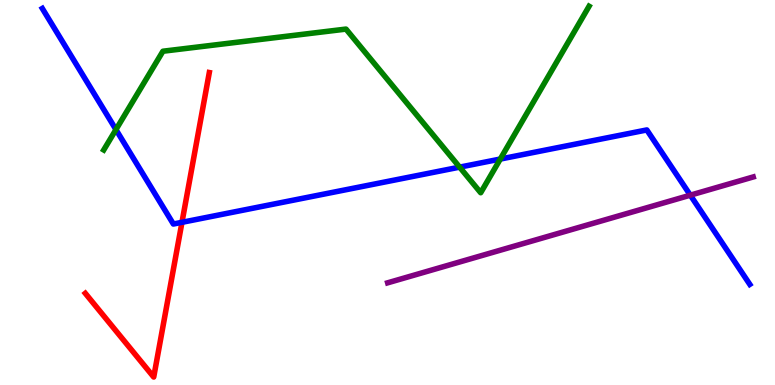[{'lines': ['blue', 'red'], 'intersections': [{'x': 2.35, 'y': 4.23}]}, {'lines': ['green', 'red'], 'intersections': []}, {'lines': ['purple', 'red'], 'intersections': []}, {'lines': ['blue', 'green'], 'intersections': [{'x': 1.5, 'y': 6.63}, {'x': 5.93, 'y': 5.66}, {'x': 6.46, 'y': 5.87}]}, {'lines': ['blue', 'purple'], 'intersections': [{'x': 8.91, 'y': 4.93}]}, {'lines': ['green', 'purple'], 'intersections': []}]